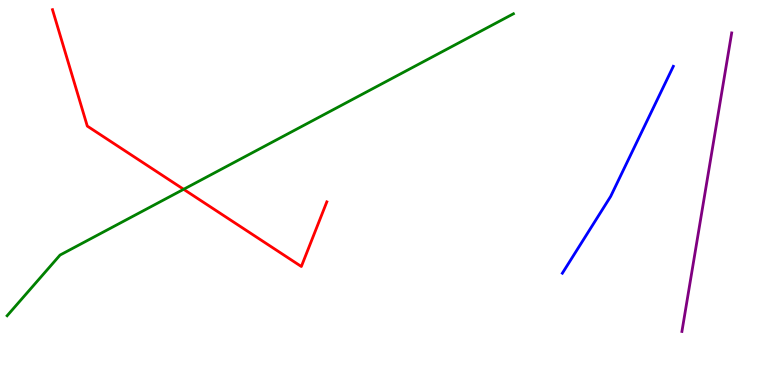[{'lines': ['blue', 'red'], 'intersections': []}, {'lines': ['green', 'red'], 'intersections': [{'x': 2.37, 'y': 5.08}]}, {'lines': ['purple', 'red'], 'intersections': []}, {'lines': ['blue', 'green'], 'intersections': []}, {'lines': ['blue', 'purple'], 'intersections': []}, {'lines': ['green', 'purple'], 'intersections': []}]